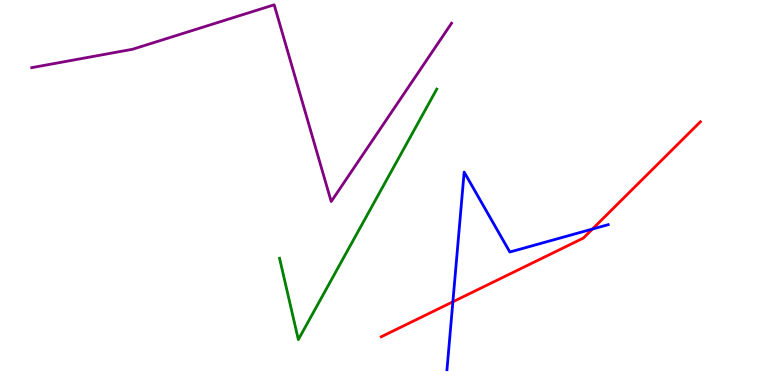[{'lines': ['blue', 'red'], 'intersections': [{'x': 5.84, 'y': 2.16}, {'x': 7.64, 'y': 4.05}]}, {'lines': ['green', 'red'], 'intersections': []}, {'lines': ['purple', 'red'], 'intersections': []}, {'lines': ['blue', 'green'], 'intersections': []}, {'lines': ['blue', 'purple'], 'intersections': []}, {'lines': ['green', 'purple'], 'intersections': []}]